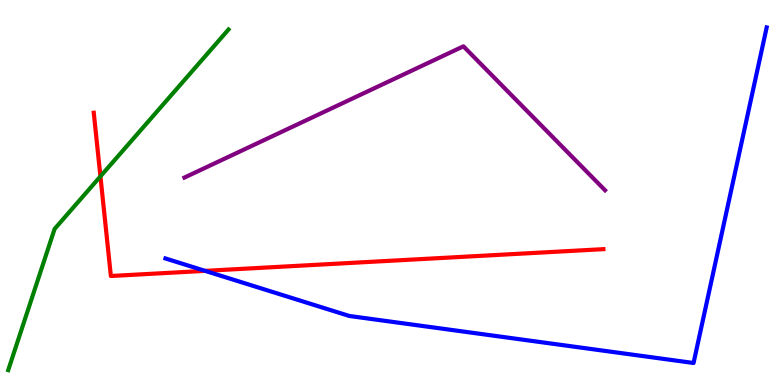[{'lines': ['blue', 'red'], 'intersections': [{'x': 2.65, 'y': 2.96}]}, {'lines': ['green', 'red'], 'intersections': [{'x': 1.3, 'y': 5.42}]}, {'lines': ['purple', 'red'], 'intersections': []}, {'lines': ['blue', 'green'], 'intersections': []}, {'lines': ['blue', 'purple'], 'intersections': []}, {'lines': ['green', 'purple'], 'intersections': []}]